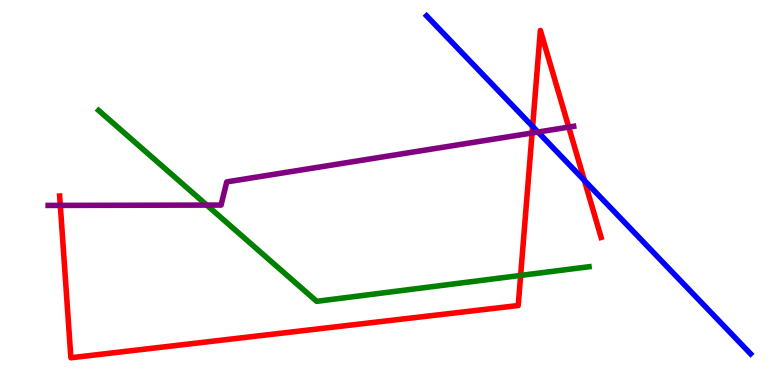[{'lines': ['blue', 'red'], 'intersections': [{'x': 6.87, 'y': 6.72}, {'x': 7.54, 'y': 5.31}]}, {'lines': ['green', 'red'], 'intersections': [{'x': 6.72, 'y': 2.85}]}, {'lines': ['purple', 'red'], 'intersections': [{'x': 0.778, 'y': 4.66}, {'x': 6.87, 'y': 6.55}, {'x': 7.34, 'y': 6.7}]}, {'lines': ['blue', 'green'], 'intersections': []}, {'lines': ['blue', 'purple'], 'intersections': [{'x': 6.94, 'y': 6.57}]}, {'lines': ['green', 'purple'], 'intersections': [{'x': 2.67, 'y': 4.67}]}]